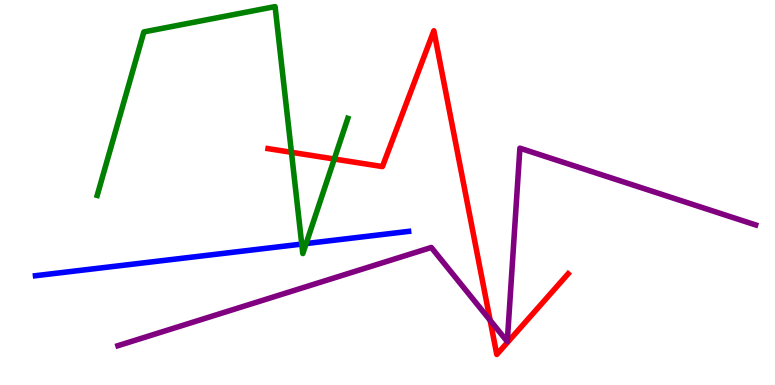[{'lines': ['blue', 'red'], 'intersections': []}, {'lines': ['green', 'red'], 'intersections': [{'x': 3.76, 'y': 6.04}, {'x': 4.31, 'y': 5.87}]}, {'lines': ['purple', 'red'], 'intersections': [{'x': 6.32, 'y': 1.68}]}, {'lines': ['blue', 'green'], 'intersections': [{'x': 3.89, 'y': 3.66}, {'x': 3.95, 'y': 3.67}]}, {'lines': ['blue', 'purple'], 'intersections': []}, {'lines': ['green', 'purple'], 'intersections': []}]